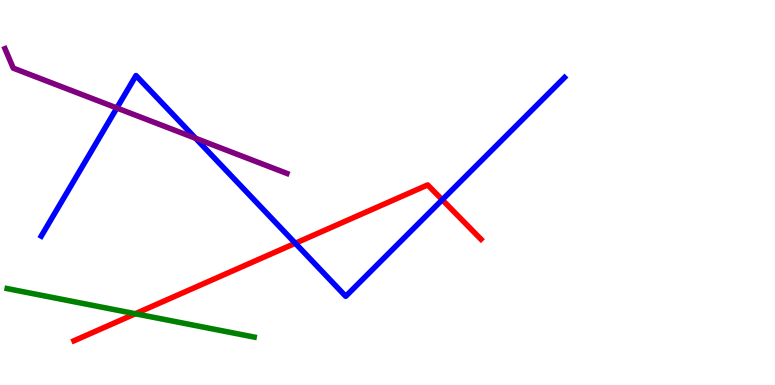[{'lines': ['blue', 'red'], 'intersections': [{'x': 3.81, 'y': 3.68}, {'x': 5.71, 'y': 4.81}]}, {'lines': ['green', 'red'], 'intersections': [{'x': 1.75, 'y': 1.85}]}, {'lines': ['purple', 'red'], 'intersections': []}, {'lines': ['blue', 'green'], 'intersections': []}, {'lines': ['blue', 'purple'], 'intersections': [{'x': 1.51, 'y': 7.19}, {'x': 2.52, 'y': 6.41}]}, {'lines': ['green', 'purple'], 'intersections': []}]